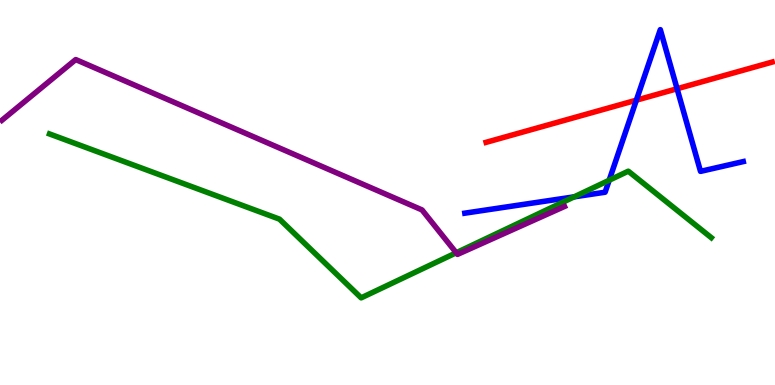[{'lines': ['blue', 'red'], 'intersections': [{'x': 8.21, 'y': 7.4}, {'x': 8.74, 'y': 7.69}]}, {'lines': ['green', 'red'], 'intersections': []}, {'lines': ['purple', 'red'], 'intersections': []}, {'lines': ['blue', 'green'], 'intersections': [{'x': 7.41, 'y': 4.89}, {'x': 7.86, 'y': 5.32}]}, {'lines': ['blue', 'purple'], 'intersections': []}, {'lines': ['green', 'purple'], 'intersections': [{'x': 5.89, 'y': 3.43}]}]